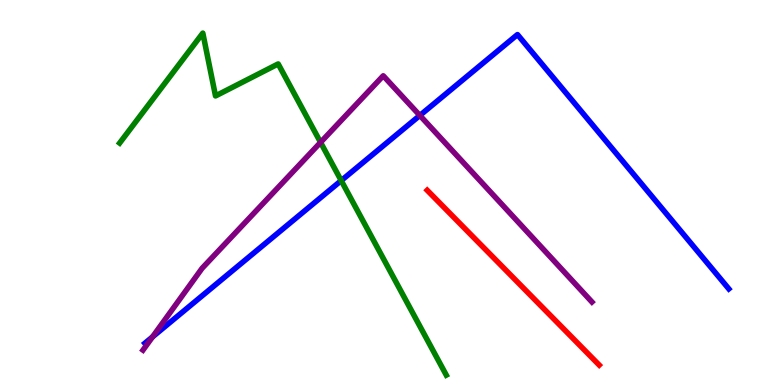[{'lines': ['blue', 'red'], 'intersections': []}, {'lines': ['green', 'red'], 'intersections': []}, {'lines': ['purple', 'red'], 'intersections': []}, {'lines': ['blue', 'green'], 'intersections': [{'x': 4.4, 'y': 5.31}]}, {'lines': ['blue', 'purple'], 'intersections': [{'x': 1.97, 'y': 1.25}, {'x': 5.42, 'y': 7.0}]}, {'lines': ['green', 'purple'], 'intersections': [{'x': 4.14, 'y': 6.3}]}]